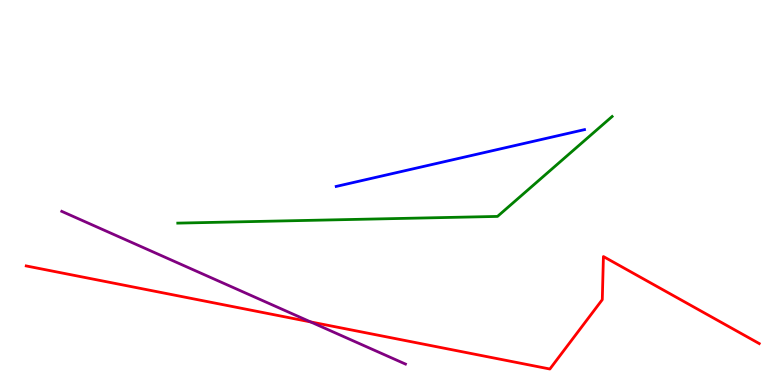[{'lines': ['blue', 'red'], 'intersections': []}, {'lines': ['green', 'red'], 'intersections': []}, {'lines': ['purple', 'red'], 'intersections': [{'x': 4.01, 'y': 1.64}]}, {'lines': ['blue', 'green'], 'intersections': []}, {'lines': ['blue', 'purple'], 'intersections': []}, {'lines': ['green', 'purple'], 'intersections': []}]